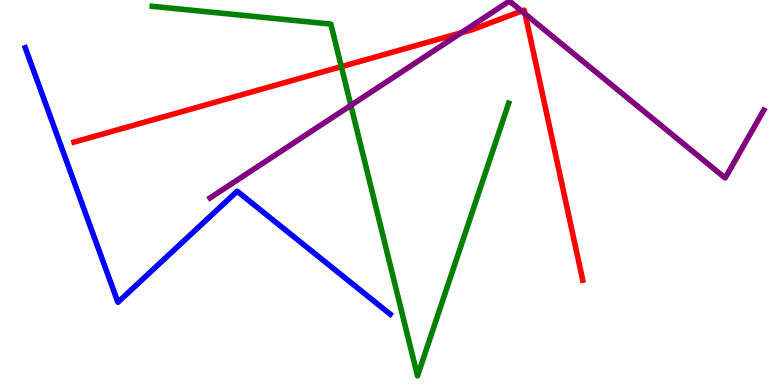[{'lines': ['blue', 'red'], 'intersections': []}, {'lines': ['green', 'red'], 'intersections': [{'x': 4.4, 'y': 8.27}]}, {'lines': ['purple', 'red'], 'intersections': [{'x': 5.95, 'y': 9.15}, {'x': 6.73, 'y': 9.71}, {'x': 6.78, 'y': 9.64}]}, {'lines': ['blue', 'green'], 'intersections': []}, {'lines': ['blue', 'purple'], 'intersections': []}, {'lines': ['green', 'purple'], 'intersections': [{'x': 4.53, 'y': 7.26}]}]